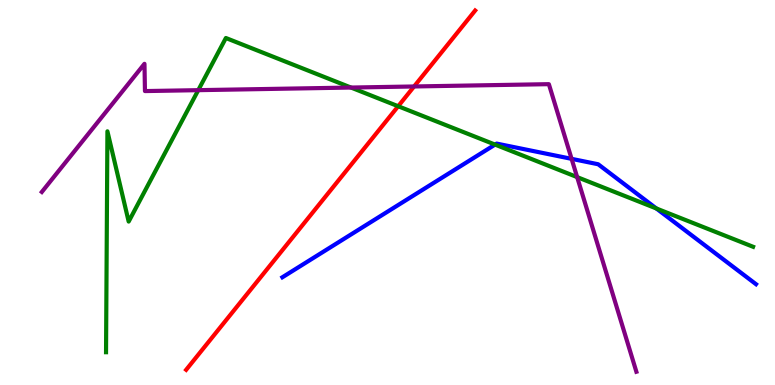[{'lines': ['blue', 'red'], 'intersections': []}, {'lines': ['green', 'red'], 'intersections': [{'x': 5.14, 'y': 7.24}]}, {'lines': ['purple', 'red'], 'intersections': [{'x': 5.34, 'y': 7.75}]}, {'lines': ['blue', 'green'], 'intersections': [{'x': 6.39, 'y': 6.24}, {'x': 8.47, 'y': 4.59}]}, {'lines': ['blue', 'purple'], 'intersections': [{'x': 7.38, 'y': 5.87}]}, {'lines': ['green', 'purple'], 'intersections': [{'x': 2.56, 'y': 7.66}, {'x': 4.53, 'y': 7.73}, {'x': 7.45, 'y': 5.4}]}]